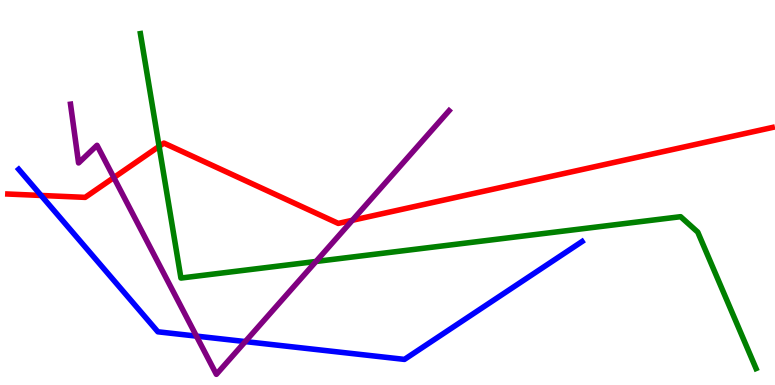[{'lines': ['blue', 'red'], 'intersections': [{'x': 0.53, 'y': 4.92}]}, {'lines': ['green', 'red'], 'intersections': [{'x': 2.05, 'y': 6.2}]}, {'lines': ['purple', 'red'], 'intersections': [{'x': 1.47, 'y': 5.39}, {'x': 4.55, 'y': 4.28}]}, {'lines': ['blue', 'green'], 'intersections': []}, {'lines': ['blue', 'purple'], 'intersections': [{'x': 2.53, 'y': 1.27}, {'x': 3.16, 'y': 1.13}]}, {'lines': ['green', 'purple'], 'intersections': [{'x': 4.08, 'y': 3.21}]}]